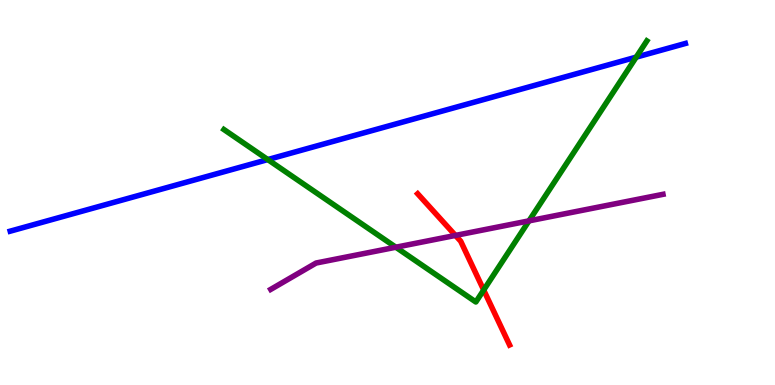[{'lines': ['blue', 'red'], 'intersections': []}, {'lines': ['green', 'red'], 'intersections': [{'x': 6.24, 'y': 2.47}]}, {'lines': ['purple', 'red'], 'intersections': [{'x': 5.88, 'y': 3.88}]}, {'lines': ['blue', 'green'], 'intersections': [{'x': 3.46, 'y': 5.86}, {'x': 8.21, 'y': 8.52}]}, {'lines': ['blue', 'purple'], 'intersections': []}, {'lines': ['green', 'purple'], 'intersections': [{'x': 5.11, 'y': 3.58}, {'x': 6.83, 'y': 4.26}]}]